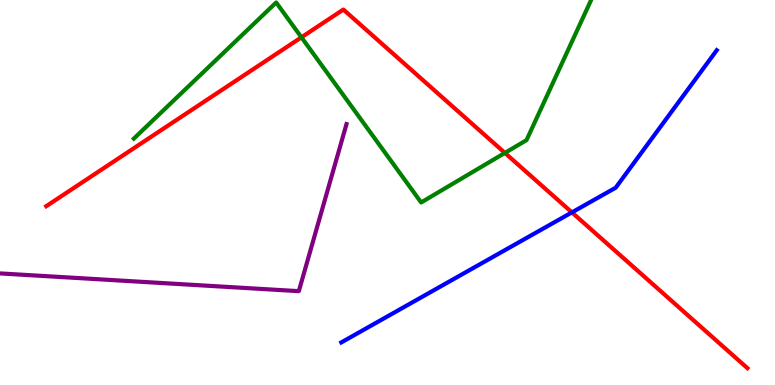[{'lines': ['blue', 'red'], 'intersections': [{'x': 7.38, 'y': 4.48}]}, {'lines': ['green', 'red'], 'intersections': [{'x': 3.89, 'y': 9.03}, {'x': 6.51, 'y': 6.03}]}, {'lines': ['purple', 'red'], 'intersections': []}, {'lines': ['blue', 'green'], 'intersections': []}, {'lines': ['blue', 'purple'], 'intersections': []}, {'lines': ['green', 'purple'], 'intersections': []}]